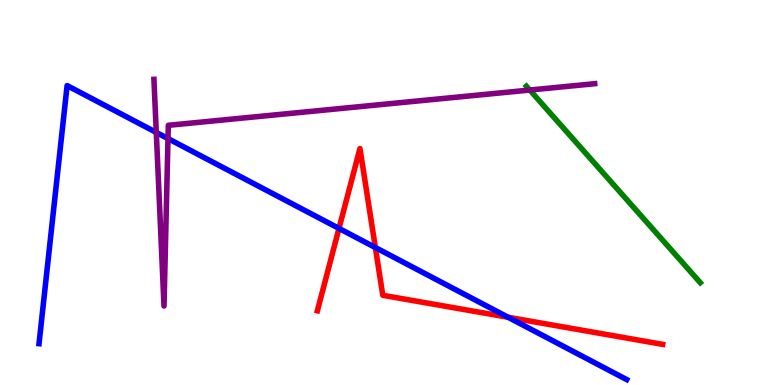[{'lines': ['blue', 'red'], 'intersections': [{'x': 4.37, 'y': 4.07}, {'x': 4.84, 'y': 3.57}, {'x': 6.56, 'y': 1.76}]}, {'lines': ['green', 'red'], 'intersections': []}, {'lines': ['purple', 'red'], 'intersections': []}, {'lines': ['blue', 'green'], 'intersections': []}, {'lines': ['blue', 'purple'], 'intersections': [{'x': 2.02, 'y': 6.56}, {'x': 2.17, 'y': 6.4}]}, {'lines': ['green', 'purple'], 'intersections': [{'x': 6.84, 'y': 7.66}]}]